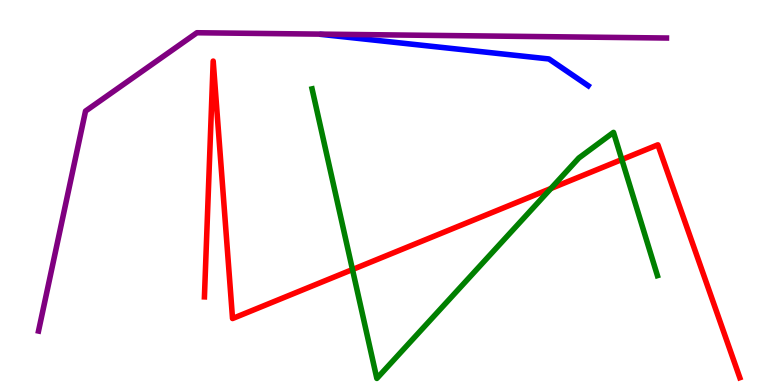[{'lines': ['blue', 'red'], 'intersections': []}, {'lines': ['green', 'red'], 'intersections': [{'x': 4.55, 'y': 3.0}, {'x': 7.11, 'y': 5.1}, {'x': 8.02, 'y': 5.86}]}, {'lines': ['purple', 'red'], 'intersections': []}, {'lines': ['blue', 'green'], 'intersections': []}, {'lines': ['blue', 'purple'], 'intersections': []}, {'lines': ['green', 'purple'], 'intersections': []}]